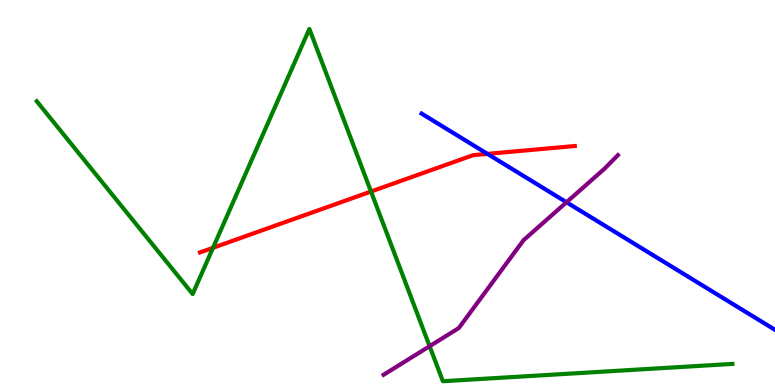[{'lines': ['blue', 'red'], 'intersections': [{'x': 6.29, 'y': 6.0}]}, {'lines': ['green', 'red'], 'intersections': [{'x': 2.75, 'y': 3.56}, {'x': 4.79, 'y': 5.03}]}, {'lines': ['purple', 'red'], 'intersections': []}, {'lines': ['blue', 'green'], 'intersections': []}, {'lines': ['blue', 'purple'], 'intersections': [{'x': 7.31, 'y': 4.75}]}, {'lines': ['green', 'purple'], 'intersections': [{'x': 5.54, 'y': 1.01}]}]